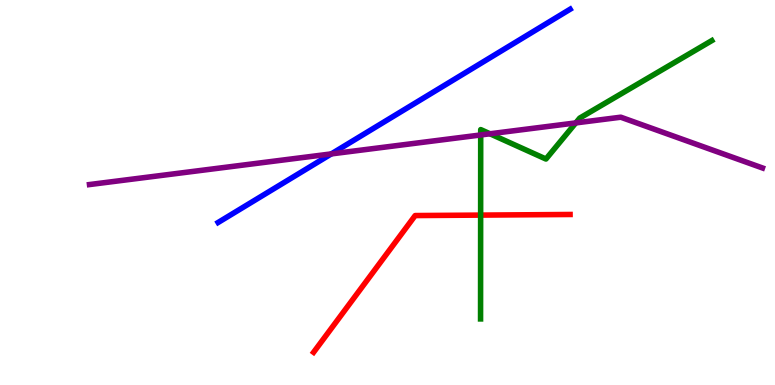[{'lines': ['blue', 'red'], 'intersections': []}, {'lines': ['green', 'red'], 'intersections': [{'x': 6.2, 'y': 4.41}]}, {'lines': ['purple', 'red'], 'intersections': []}, {'lines': ['blue', 'green'], 'intersections': []}, {'lines': ['blue', 'purple'], 'intersections': [{'x': 4.28, 'y': 6.0}]}, {'lines': ['green', 'purple'], 'intersections': [{'x': 6.2, 'y': 6.49}, {'x': 6.32, 'y': 6.53}, {'x': 7.43, 'y': 6.81}]}]